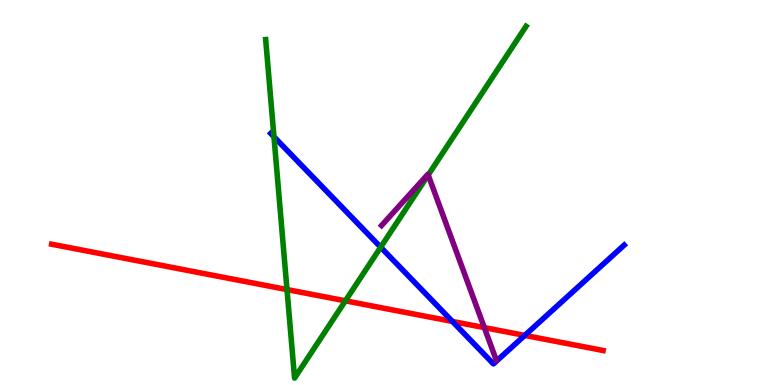[{'lines': ['blue', 'red'], 'intersections': [{'x': 5.84, 'y': 1.65}, {'x': 6.77, 'y': 1.29}]}, {'lines': ['green', 'red'], 'intersections': [{'x': 3.7, 'y': 2.48}, {'x': 4.46, 'y': 2.19}]}, {'lines': ['purple', 'red'], 'intersections': [{'x': 6.25, 'y': 1.49}]}, {'lines': ['blue', 'green'], 'intersections': [{'x': 3.54, 'y': 6.45}, {'x': 4.91, 'y': 3.58}]}, {'lines': ['blue', 'purple'], 'intersections': []}, {'lines': ['green', 'purple'], 'intersections': [{'x': 5.53, 'y': 5.45}]}]